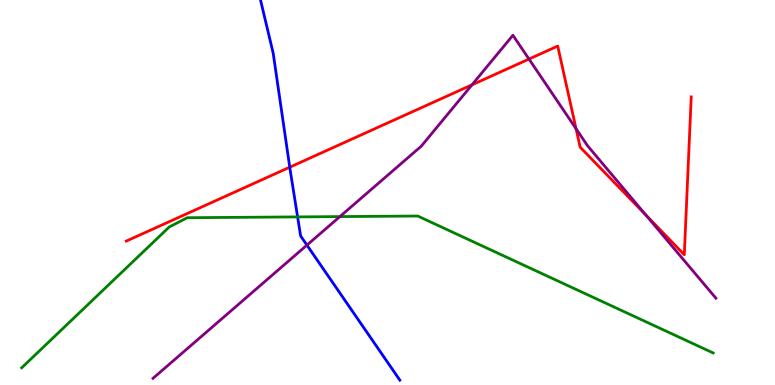[{'lines': ['blue', 'red'], 'intersections': [{'x': 3.74, 'y': 5.66}]}, {'lines': ['green', 'red'], 'intersections': []}, {'lines': ['purple', 'red'], 'intersections': [{'x': 6.09, 'y': 7.8}, {'x': 6.83, 'y': 8.47}, {'x': 7.43, 'y': 6.66}, {'x': 8.34, 'y': 4.41}]}, {'lines': ['blue', 'green'], 'intersections': [{'x': 3.84, 'y': 4.37}]}, {'lines': ['blue', 'purple'], 'intersections': [{'x': 3.96, 'y': 3.63}]}, {'lines': ['green', 'purple'], 'intersections': [{'x': 4.39, 'y': 4.37}]}]